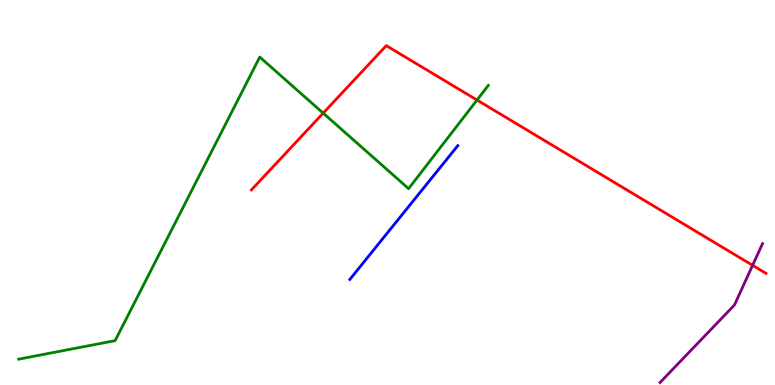[{'lines': ['blue', 'red'], 'intersections': []}, {'lines': ['green', 'red'], 'intersections': [{'x': 4.17, 'y': 7.06}, {'x': 6.15, 'y': 7.4}]}, {'lines': ['purple', 'red'], 'intersections': [{'x': 9.71, 'y': 3.11}]}, {'lines': ['blue', 'green'], 'intersections': []}, {'lines': ['blue', 'purple'], 'intersections': []}, {'lines': ['green', 'purple'], 'intersections': []}]